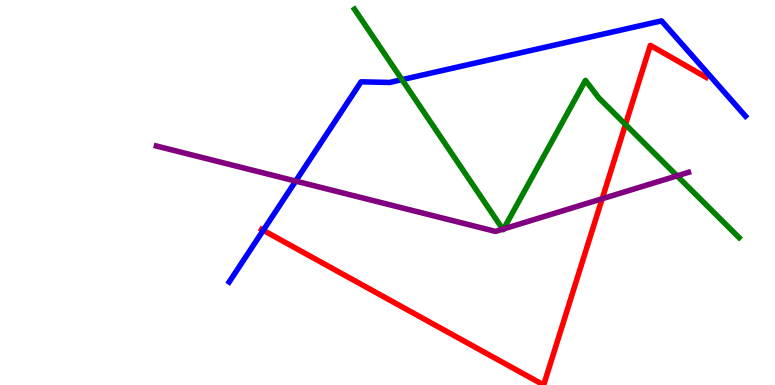[{'lines': ['blue', 'red'], 'intersections': [{'x': 3.4, 'y': 4.02}]}, {'lines': ['green', 'red'], 'intersections': [{'x': 8.07, 'y': 6.77}]}, {'lines': ['purple', 'red'], 'intersections': [{'x': 7.77, 'y': 4.84}]}, {'lines': ['blue', 'green'], 'intersections': [{'x': 5.19, 'y': 7.93}]}, {'lines': ['blue', 'purple'], 'intersections': [{'x': 3.82, 'y': 5.3}]}, {'lines': ['green', 'purple'], 'intersections': [{'x': 6.49, 'y': 4.05}, {'x': 6.5, 'y': 4.05}, {'x': 8.74, 'y': 5.43}]}]